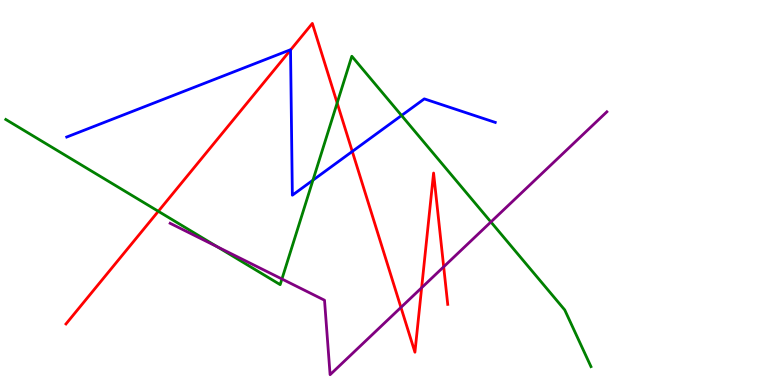[{'lines': ['blue', 'red'], 'intersections': [{'x': 3.75, 'y': 8.7}, {'x': 4.55, 'y': 6.07}]}, {'lines': ['green', 'red'], 'intersections': [{'x': 2.04, 'y': 4.51}, {'x': 4.35, 'y': 7.33}]}, {'lines': ['purple', 'red'], 'intersections': [{'x': 5.17, 'y': 2.02}, {'x': 5.44, 'y': 2.53}, {'x': 5.72, 'y': 3.07}]}, {'lines': ['blue', 'green'], 'intersections': [{'x': 4.04, 'y': 5.32}, {'x': 5.18, 'y': 7.0}]}, {'lines': ['blue', 'purple'], 'intersections': []}, {'lines': ['green', 'purple'], 'intersections': [{'x': 2.8, 'y': 3.59}, {'x': 3.64, 'y': 2.75}, {'x': 6.33, 'y': 4.23}]}]